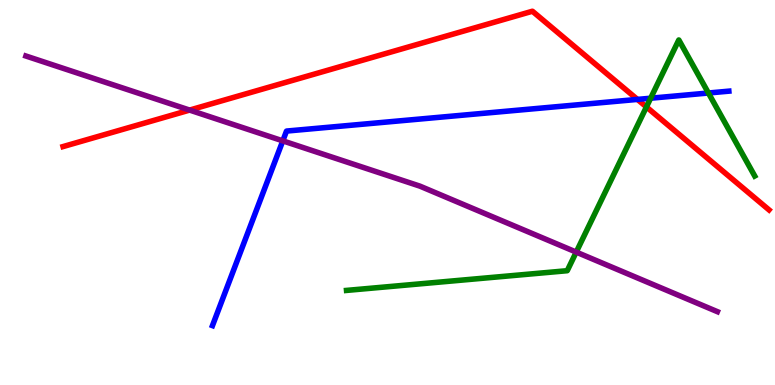[{'lines': ['blue', 'red'], 'intersections': [{'x': 8.23, 'y': 7.42}]}, {'lines': ['green', 'red'], 'intersections': [{'x': 8.34, 'y': 7.22}]}, {'lines': ['purple', 'red'], 'intersections': [{'x': 2.45, 'y': 7.14}]}, {'lines': ['blue', 'green'], 'intersections': [{'x': 8.4, 'y': 7.45}, {'x': 9.14, 'y': 7.58}]}, {'lines': ['blue', 'purple'], 'intersections': [{'x': 3.65, 'y': 6.34}]}, {'lines': ['green', 'purple'], 'intersections': [{'x': 7.44, 'y': 3.45}]}]